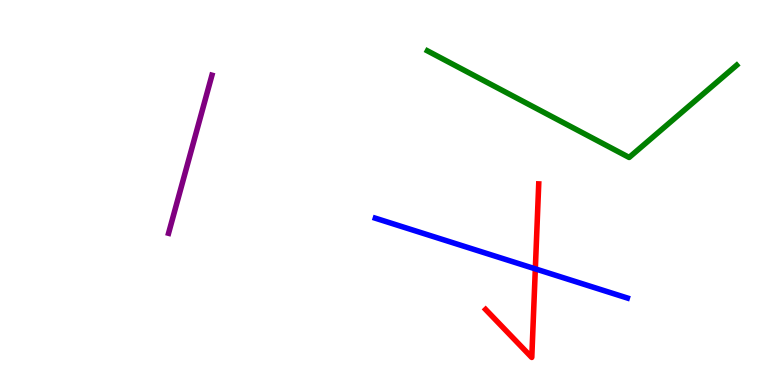[{'lines': ['blue', 'red'], 'intersections': [{'x': 6.91, 'y': 3.02}]}, {'lines': ['green', 'red'], 'intersections': []}, {'lines': ['purple', 'red'], 'intersections': []}, {'lines': ['blue', 'green'], 'intersections': []}, {'lines': ['blue', 'purple'], 'intersections': []}, {'lines': ['green', 'purple'], 'intersections': []}]